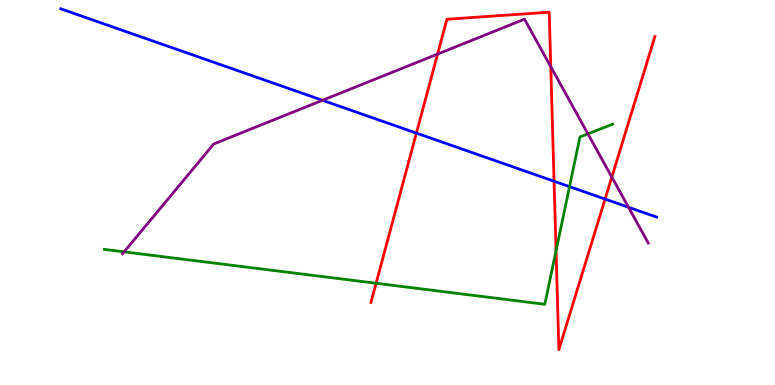[{'lines': ['blue', 'red'], 'intersections': [{'x': 5.37, 'y': 6.54}, {'x': 7.15, 'y': 5.29}, {'x': 7.81, 'y': 4.83}]}, {'lines': ['green', 'red'], 'intersections': [{'x': 4.85, 'y': 2.64}, {'x': 7.17, 'y': 3.49}]}, {'lines': ['purple', 'red'], 'intersections': [{'x': 5.65, 'y': 8.6}, {'x': 7.11, 'y': 8.27}, {'x': 7.89, 'y': 5.4}]}, {'lines': ['blue', 'green'], 'intersections': [{'x': 7.35, 'y': 5.15}]}, {'lines': ['blue', 'purple'], 'intersections': [{'x': 4.16, 'y': 7.4}, {'x': 8.11, 'y': 4.62}]}, {'lines': ['green', 'purple'], 'intersections': [{'x': 1.6, 'y': 3.46}, {'x': 7.59, 'y': 6.52}]}]